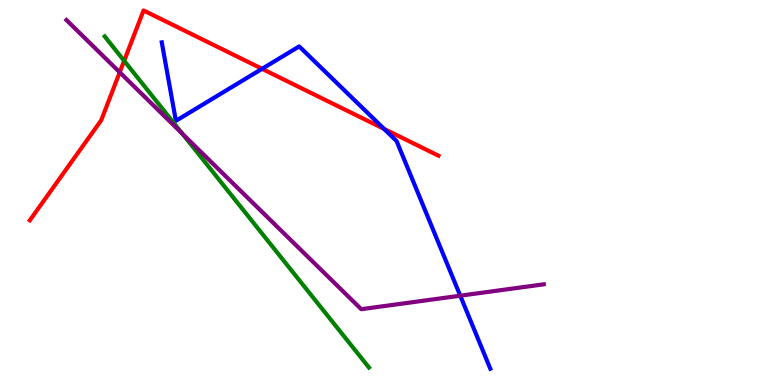[{'lines': ['blue', 'red'], 'intersections': [{'x': 3.38, 'y': 8.21}, {'x': 4.96, 'y': 6.65}]}, {'lines': ['green', 'red'], 'intersections': [{'x': 1.6, 'y': 8.42}]}, {'lines': ['purple', 'red'], 'intersections': [{'x': 1.54, 'y': 8.12}]}, {'lines': ['blue', 'green'], 'intersections': []}, {'lines': ['blue', 'purple'], 'intersections': [{'x': 5.94, 'y': 2.32}]}, {'lines': ['green', 'purple'], 'intersections': [{'x': 2.35, 'y': 6.52}]}]